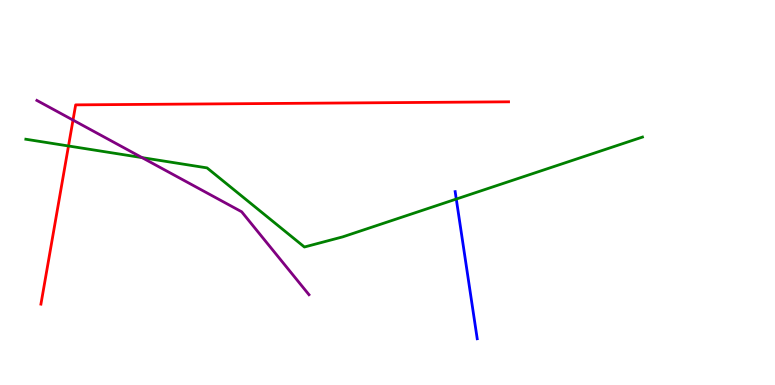[{'lines': ['blue', 'red'], 'intersections': []}, {'lines': ['green', 'red'], 'intersections': [{'x': 0.884, 'y': 6.21}]}, {'lines': ['purple', 'red'], 'intersections': [{'x': 0.942, 'y': 6.88}]}, {'lines': ['blue', 'green'], 'intersections': [{'x': 5.89, 'y': 4.83}]}, {'lines': ['blue', 'purple'], 'intersections': []}, {'lines': ['green', 'purple'], 'intersections': [{'x': 1.83, 'y': 5.91}]}]